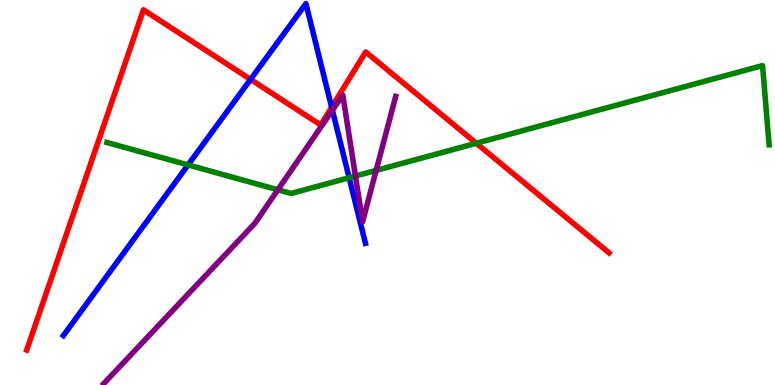[{'lines': ['blue', 'red'], 'intersections': [{'x': 3.23, 'y': 7.94}, {'x': 4.28, 'y': 7.21}]}, {'lines': ['green', 'red'], 'intersections': [{'x': 6.15, 'y': 6.28}]}, {'lines': ['purple', 'red'], 'intersections': []}, {'lines': ['blue', 'green'], 'intersections': [{'x': 2.43, 'y': 5.72}, {'x': 4.51, 'y': 5.38}]}, {'lines': ['blue', 'purple'], 'intersections': [{'x': 4.29, 'y': 7.14}]}, {'lines': ['green', 'purple'], 'intersections': [{'x': 3.59, 'y': 5.07}, {'x': 4.59, 'y': 5.43}, {'x': 4.85, 'y': 5.57}]}]